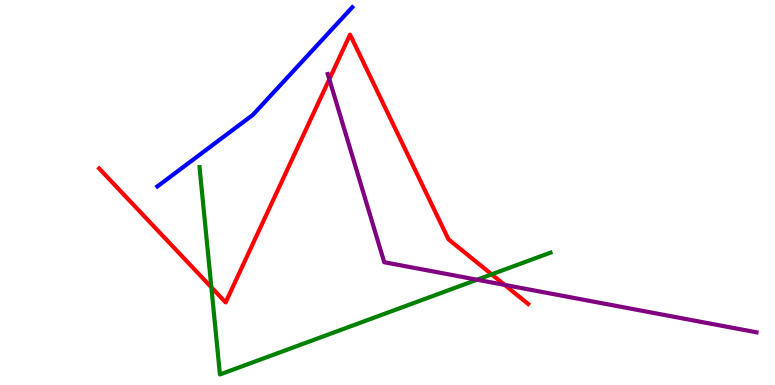[{'lines': ['blue', 'red'], 'intersections': []}, {'lines': ['green', 'red'], 'intersections': [{'x': 2.73, 'y': 2.54}, {'x': 6.34, 'y': 2.87}]}, {'lines': ['purple', 'red'], 'intersections': [{'x': 4.25, 'y': 7.94}, {'x': 6.51, 'y': 2.6}]}, {'lines': ['blue', 'green'], 'intersections': []}, {'lines': ['blue', 'purple'], 'intersections': []}, {'lines': ['green', 'purple'], 'intersections': [{'x': 6.16, 'y': 2.73}]}]